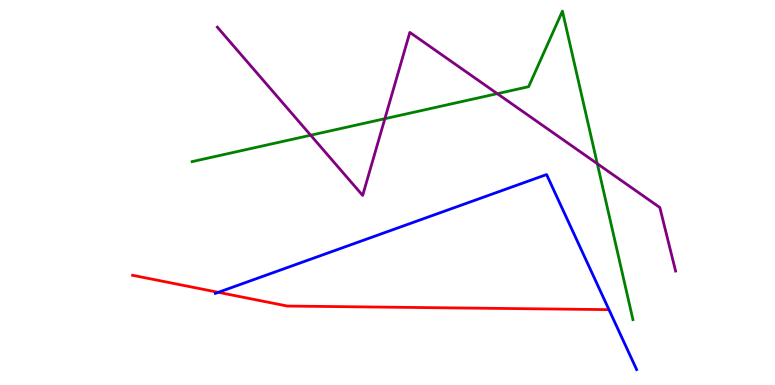[{'lines': ['blue', 'red'], 'intersections': [{'x': 2.82, 'y': 2.41}]}, {'lines': ['green', 'red'], 'intersections': []}, {'lines': ['purple', 'red'], 'intersections': []}, {'lines': ['blue', 'green'], 'intersections': []}, {'lines': ['blue', 'purple'], 'intersections': []}, {'lines': ['green', 'purple'], 'intersections': [{'x': 4.01, 'y': 6.49}, {'x': 4.97, 'y': 6.92}, {'x': 6.42, 'y': 7.57}, {'x': 7.71, 'y': 5.75}]}]